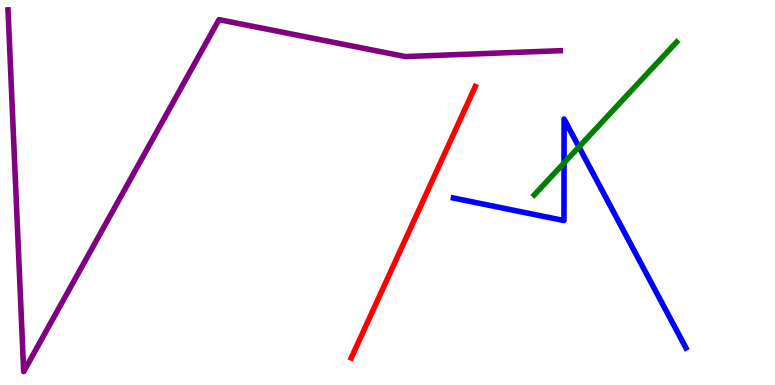[{'lines': ['blue', 'red'], 'intersections': []}, {'lines': ['green', 'red'], 'intersections': []}, {'lines': ['purple', 'red'], 'intersections': []}, {'lines': ['blue', 'green'], 'intersections': [{'x': 7.28, 'y': 5.77}, {'x': 7.47, 'y': 6.18}]}, {'lines': ['blue', 'purple'], 'intersections': []}, {'lines': ['green', 'purple'], 'intersections': []}]